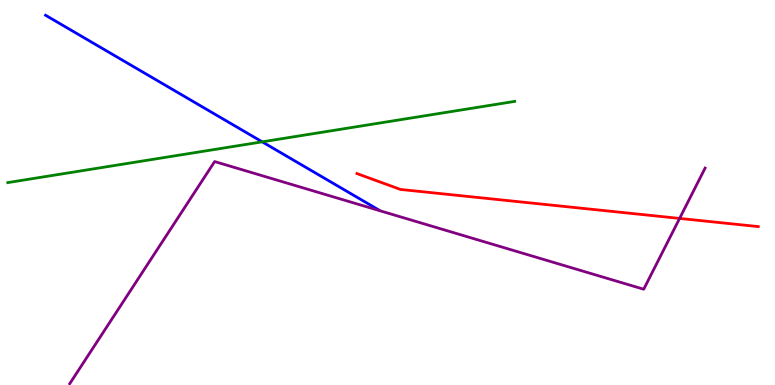[{'lines': ['blue', 'red'], 'intersections': []}, {'lines': ['green', 'red'], 'intersections': []}, {'lines': ['purple', 'red'], 'intersections': [{'x': 8.77, 'y': 4.33}]}, {'lines': ['blue', 'green'], 'intersections': [{'x': 3.38, 'y': 6.32}]}, {'lines': ['blue', 'purple'], 'intersections': []}, {'lines': ['green', 'purple'], 'intersections': []}]